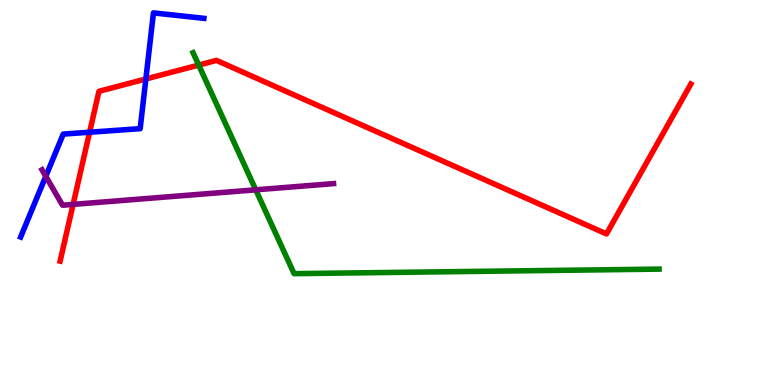[{'lines': ['blue', 'red'], 'intersections': [{'x': 1.16, 'y': 6.57}, {'x': 1.88, 'y': 7.95}]}, {'lines': ['green', 'red'], 'intersections': [{'x': 2.56, 'y': 8.31}]}, {'lines': ['purple', 'red'], 'intersections': [{'x': 0.943, 'y': 4.69}]}, {'lines': ['blue', 'green'], 'intersections': []}, {'lines': ['blue', 'purple'], 'intersections': [{'x': 0.591, 'y': 5.42}]}, {'lines': ['green', 'purple'], 'intersections': [{'x': 3.3, 'y': 5.07}]}]